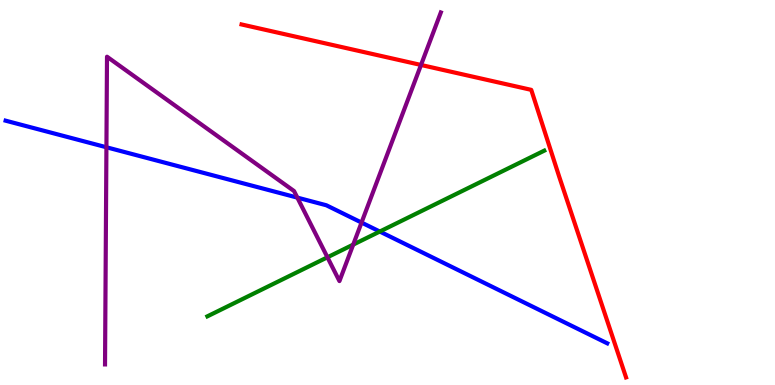[{'lines': ['blue', 'red'], 'intersections': []}, {'lines': ['green', 'red'], 'intersections': []}, {'lines': ['purple', 'red'], 'intersections': [{'x': 5.43, 'y': 8.31}]}, {'lines': ['blue', 'green'], 'intersections': [{'x': 4.9, 'y': 3.99}]}, {'lines': ['blue', 'purple'], 'intersections': [{'x': 1.37, 'y': 6.18}, {'x': 3.84, 'y': 4.87}, {'x': 4.66, 'y': 4.22}]}, {'lines': ['green', 'purple'], 'intersections': [{'x': 4.23, 'y': 3.32}, {'x': 4.56, 'y': 3.65}]}]